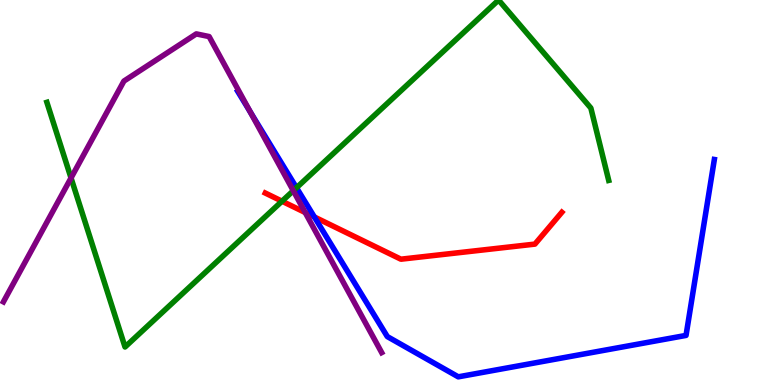[{'lines': ['blue', 'red'], 'intersections': [{'x': 4.06, 'y': 4.36}]}, {'lines': ['green', 'red'], 'intersections': [{'x': 3.64, 'y': 4.77}]}, {'lines': ['purple', 'red'], 'intersections': [{'x': 3.94, 'y': 4.48}]}, {'lines': ['blue', 'green'], 'intersections': [{'x': 3.83, 'y': 5.12}]}, {'lines': ['blue', 'purple'], 'intersections': [{'x': 3.23, 'y': 7.09}]}, {'lines': ['green', 'purple'], 'intersections': [{'x': 0.917, 'y': 5.38}, {'x': 3.78, 'y': 5.05}]}]